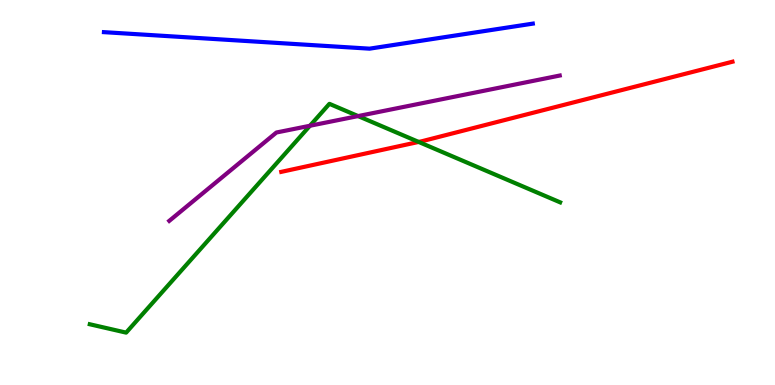[{'lines': ['blue', 'red'], 'intersections': []}, {'lines': ['green', 'red'], 'intersections': [{'x': 5.4, 'y': 6.31}]}, {'lines': ['purple', 'red'], 'intersections': []}, {'lines': ['blue', 'green'], 'intersections': []}, {'lines': ['blue', 'purple'], 'intersections': []}, {'lines': ['green', 'purple'], 'intersections': [{'x': 4.0, 'y': 6.73}, {'x': 4.62, 'y': 6.98}]}]